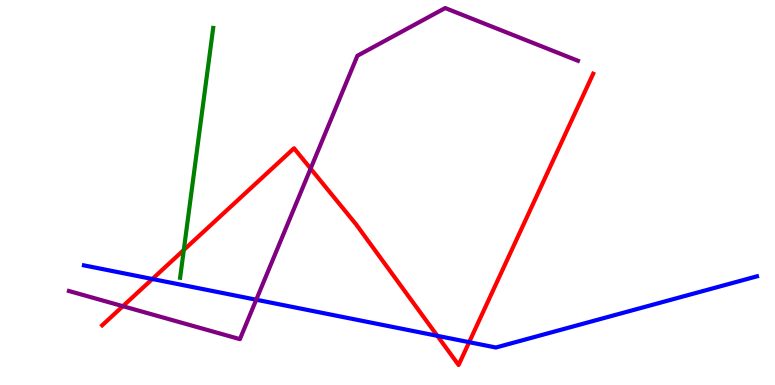[{'lines': ['blue', 'red'], 'intersections': [{'x': 1.97, 'y': 2.75}, {'x': 5.64, 'y': 1.28}, {'x': 6.05, 'y': 1.11}]}, {'lines': ['green', 'red'], 'intersections': [{'x': 2.37, 'y': 3.51}]}, {'lines': ['purple', 'red'], 'intersections': [{'x': 1.59, 'y': 2.05}, {'x': 4.01, 'y': 5.62}]}, {'lines': ['blue', 'green'], 'intersections': []}, {'lines': ['blue', 'purple'], 'intersections': [{'x': 3.31, 'y': 2.21}]}, {'lines': ['green', 'purple'], 'intersections': []}]